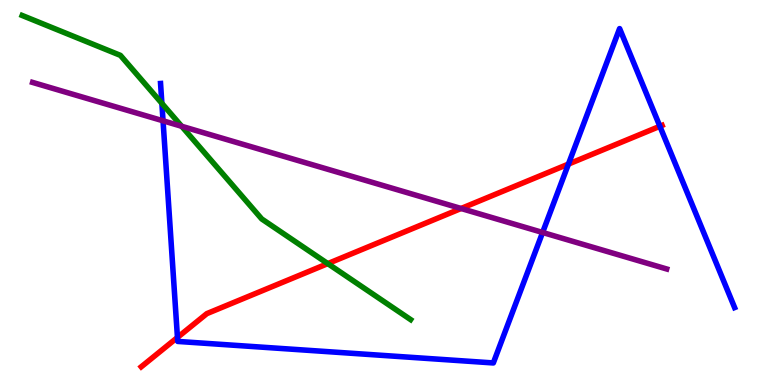[{'lines': ['blue', 'red'], 'intersections': [{'x': 2.29, 'y': 1.23}, {'x': 7.33, 'y': 5.74}, {'x': 8.51, 'y': 6.72}]}, {'lines': ['green', 'red'], 'intersections': [{'x': 4.23, 'y': 3.15}]}, {'lines': ['purple', 'red'], 'intersections': [{'x': 5.95, 'y': 4.58}]}, {'lines': ['blue', 'green'], 'intersections': [{'x': 2.09, 'y': 7.32}]}, {'lines': ['blue', 'purple'], 'intersections': [{'x': 2.1, 'y': 6.86}, {'x': 7.0, 'y': 3.96}]}, {'lines': ['green', 'purple'], 'intersections': [{'x': 2.34, 'y': 6.72}]}]